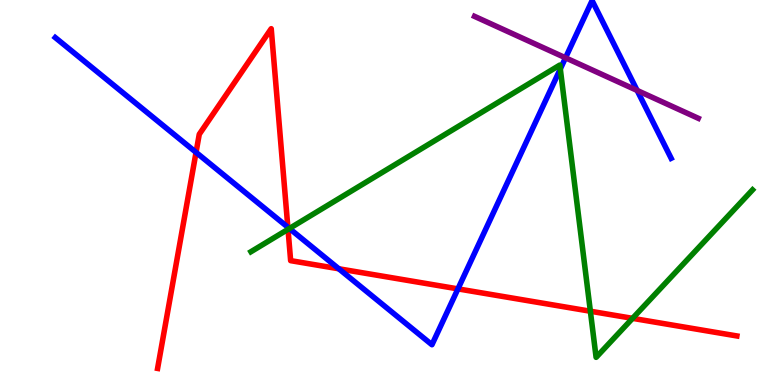[{'lines': ['blue', 'red'], 'intersections': [{'x': 2.53, 'y': 6.04}, {'x': 3.71, 'y': 4.1}, {'x': 4.37, 'y': 3.02}, {'x': 5.91, 'y': 2.5}]}, {'lines': ['green', 'red'], 'intersections': [{'x': 3.72, 'y': 4.04}, {'x': 7.62, 'y': 1.92}, {'x': 8.16, 'y': 1.73}]}, {'lines': ['purple', 'red'], 'intersections': []}, {'lines': ['blue', 'green'], 'intersections': [{'x': 3.73, 'y': 4.07}, {'x': 7.23, 'y': 8.21}]}, {'lines': ['blue', 'purple'], 'intersections': [{'x': 7.3, 'y': 8.5}, {'x': 8.22, 'y': 7.65}]}, {'lines': ['green', 'purple'], 'intersections': []}]